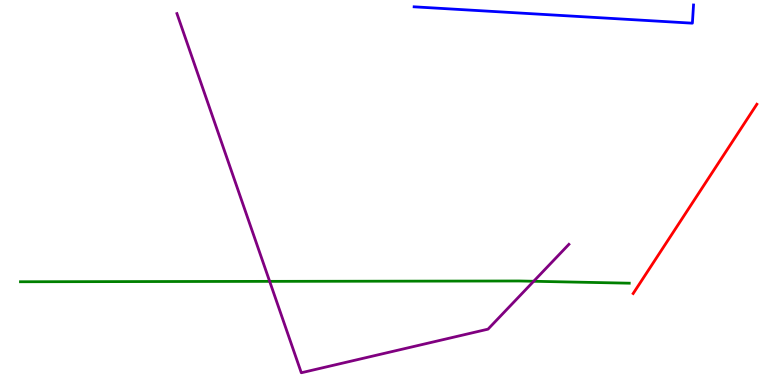[{'lines': ['blue', 'red'], 'intersections': []}, {'lines': ['green', 'red'], 'intersections': []}, {'lines': ['purple', 'red'], 'intersections': []}, {'lines': ['blue', 'green'], 'intersections': []}, {'lines': ['blue', 'purple'], 'intersections': []}, {'lines': ['green', 'purple'], 'intersections': [{'x': 3.48, 'y': 2.69}, {'x': 6.89, 'y': 2.69}]}]